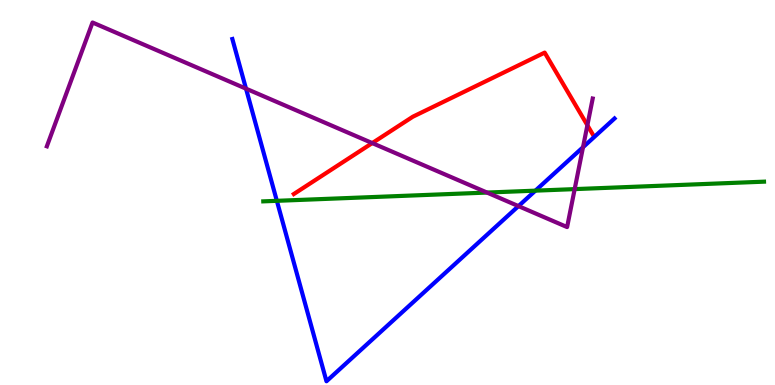[{'lines': ['blue', 'red'], 'intersections': []}, {'lines': ['green', 'red'], 'intersections': []}, {'lines': ['purple', 'red'], 'intersections': [{'x': 4.8, 'y': 6.28}, {'x': 7.58, 'y': 6.75}]}, {'lines': ['blue', 'green'], 'intersections': [{'x': 3.57, 'y': 4.78}, {'x': 6.91, 'y': 5.05}]}, {'lines': ['blue', 'purple'], 'intersections': [{'x': 3.17, 'y': 7.7}, {'x': 6.69, 'y': 4.65}, {'x': 7.52, 'y': 6.18}]}, {'lines': ['green', 'purple'], 'intersections': [{'x': 6.28, 'y': 5.0}, {'x': 7.42, 'y': 5.09}]}]